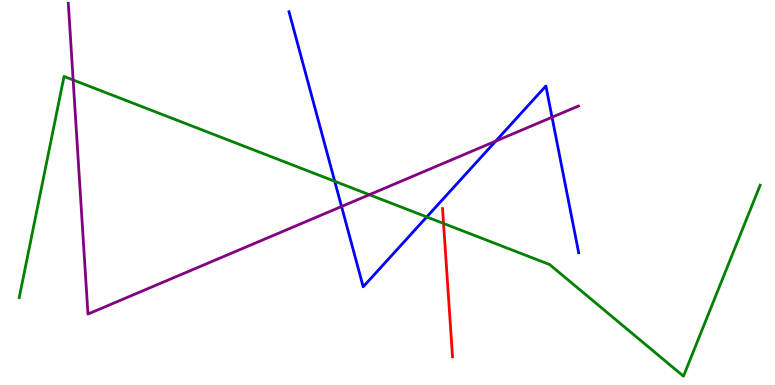[{'lines': ['blue', 'red'], 'intersections': []}, {'lines': ['green', 'red'], 'intersections': [{'x': 5.72, 'y': 4.2}]}, {'lines': ['purple', 'red'], 'intersections': []}, {'lines': ['blue', 'green'], 'intersections': [{'x': 4.32, 'y': 5.29}, {'x': 5.51, 'y': 4.37}]}, {'lines': ['blue', 'purple'], 'intersections': [{'x': 4.41, 'y': 4.64}, {'x': 6.4, 'y': 6.33}, {'x': 7.12, 'y': 6.96}]}, {'lines': ['green', 'purple'], 'intersections': [{'x': 0.944, 'y': 7.92}, {'x': 4.77, 'y': 4.94}]}]